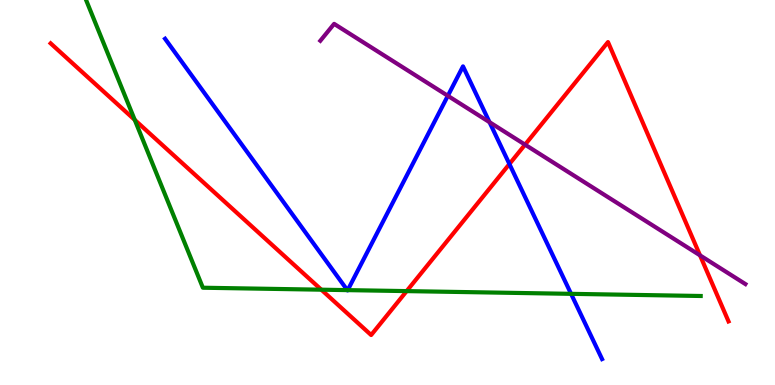[{'lines': ['blue', 'red'], 'intersections': [{'x': 6.57, 'y': 5.74}]}, {'lines': ['green', 'red'], 'intersections': [{'x': 1.74, 'y': 6.89}, {'x': 4.15, 'y': 2.48}, {'x': 5.25, 'y': 2.44}]}, {'lines': ['purple', 'red'], 'intersections': [{'x': 6.77, 'y': 6.24}, {'x': 9.03, 'y': 3.37}]}, {'lines': ['blue', 'green'], 'intersections': [{'x': 4.48, 'y': 2.46}, {'x': 4.49, 'y': 2.46}, {'x': 7.37, 'y': 2.37}]}, {'lines': ['blue', 'purple'], 'intersections': [{'x': 5.78, 'y': 7.51}, {'x': 6.32, 'y': 6.83}]}, {'lines': ['green', 'purple'], 'intersections': []}]